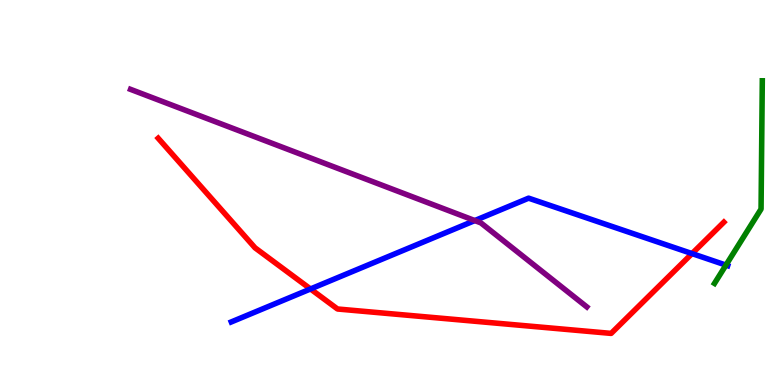[{'lines': ['blue', 'red'], 'intersections': [{'x': 4.01, 'y': 2.49}, {'x': 8.93, 'y': 3.41}]}, {'lines': ['green', 'red'], 'intersections': []}, {'lines': ['purple', 'red'], 'intersections': []}, {'lines': ['blue', 'green'], 'intersections': [{'x': 9.37, 'y': 3.11}]}, {'lines': ['blue', 'purple'], 'intersections': [{'x': 6.13, 'y': 4.27}]}, {'lines': ['green', 'purple'], 'intersections': []}]